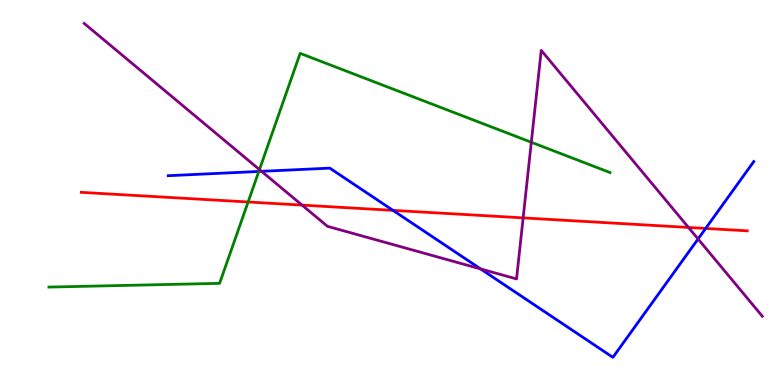[{'lines': ['blue', 'red'], 'intersections': [{'x': 5.07, 'y': 4.54}, {'x': 9.11, 'y': 4.07}]}, {'lines': ['green', 'red'], 'intersections': [{'x': 3.2, 'y': 4.75}]}, {'lines': ['purple', 'red'], 'intersections': [{'x': 3.9, 'y': 4.67}, {'x': 6.75, 'y': 4.34}, {'x': 8.88, 'y': 4.09}]}, {'lines': ['blue', 'green'], 'intersections': [{'x': 3.34, 'y': 5.55}]}, {'lines': ['blue', 'purple'], 'intersections': [{'x': 3.37, 'y': 5.55}, {'x': 6.2, 'y': 3.01}, {'x': 9.01, 'y': 3.79}]}, {'lines': ['green', 'purple'], 'intersections': [{'x': 3.35, 'y': 5.6}, {'x': 6.86, 'y': 6.3}]}]